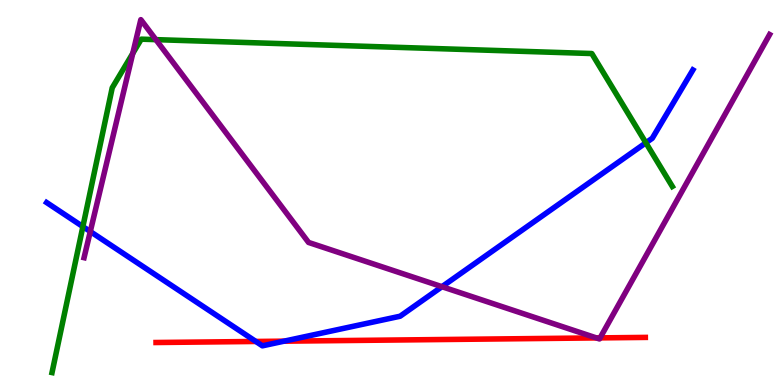[{'lines': ['blue', 'red'], 'intersections': [{'x': 3.3, 'y': 1.13}, {'x': 3.67, 'y': 1.14}]}, {'lines': ['green', 'red'], 'intersections': []}, {'lines': ['purple', 'red'], 'intersections': [{'x': 7.7, 'y': 1.22}, {'x': 7.74, 'y': 1.22}]}, {'lines': ['blue', 'green'], 'intersections': [{'x': 1.07, 'y': 4.11}, {'x': 8.33, 'y': 6.29}]}, {'lines': ['blue', 'purple'], 'intersections': [{'x': 1.17, 'y': 3.99}, {'x': 5.7, 'y': 2.55}]}, {'lines': ['green', 'purple'], 'intersections': [{'x': 1.71, 'y': 8.61}, {'x': 2.01, 'y': 8.97}]}]